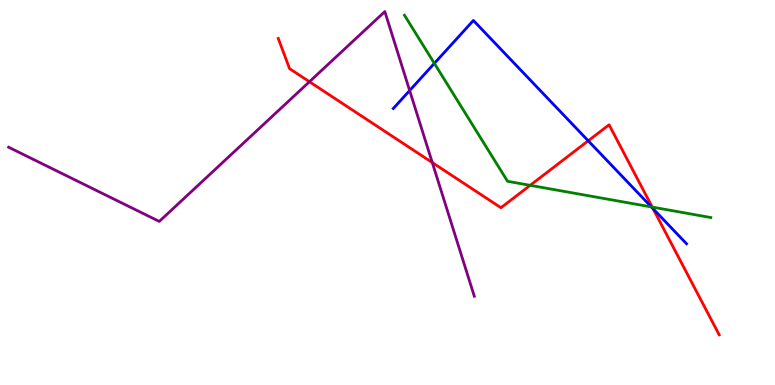[{'lines': ['blue', 'red'], 'intersections': [{'x': 7.59, 'y': 6.34}, {'x': 8.43, 'y': 4.58}]}, {'lines': ['green', 'red'], 'intersections': [{'x': 6.84, 'y': 5.19}, {'x': 8.42, 'y': 4.62}]}, {'lines': ['purple', 'red'], 'intersections': [{'x': 3.99, 'y': 7.88}, {'x': 5.58, 'y': 5.78}]}, {'lines': ['blue', 'green'], 'intersections': [{'x': 5.6, 'y': 8.35}, {'x': 8.4, 'y': 4.62}]}, {'lines': ['blue', 'purple'], 'intersections': [{'x': 5.29, 'y': 7.65}]}, {'lines': ['green', 'purple'], 'intersections': []}]